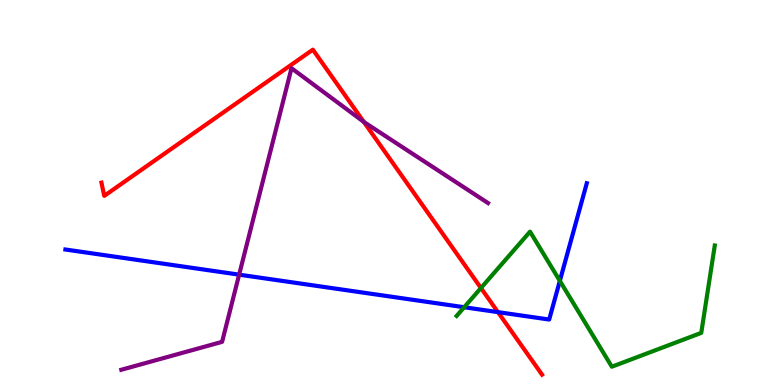[{'lines': ['blue', 'red'], 'intersections': [{'x': 6.43, 'y': 1.89}]}, {'lines': ['green', 'red'], 'intersections': [{'x': 6.21, 'y': 2.52}]}, {'lines': ['purple', 'red'], 'intersections': [{'x': 4.69, 'y': 6.83}]}, {'lines': ['blue', 'green'], 'intersections': [{'x': 5.99, 'y': 2.02}, {'x': 7.22, 'y': 2.7}]}, {'lines': ['blue', 'purple'], 'intersections': [{'x': 3.09, 'y': 2.87}]}, {'lines': ['green', 'purple'], 'intersections': []}]